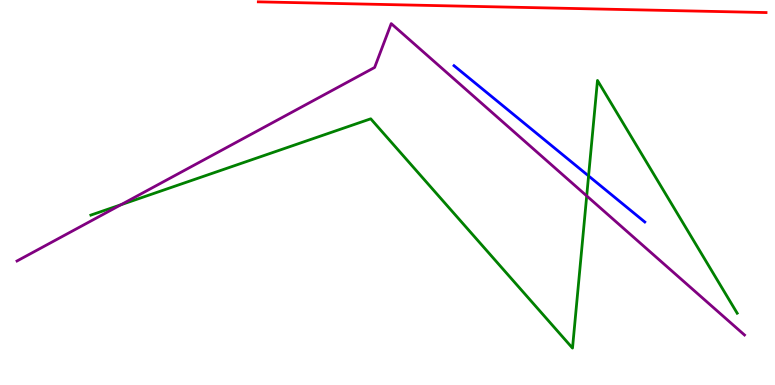[{'lines': ['blue', 'red'], 'intersections': []}, {'lines': ['green', 'red'], 'intersections': []}, {'lines': ['purple', 'red'], 'intersections': []}, {'lines': ['blue', 'green'], 'intersections': [{'x': 7.59, 'y': 5.43}]}, {'lines': ['blue', 'purple'], 'intersections': []}, {'lines': ['green', 'purple'], 'intersections': [{'x': 1.56, 'y': 4.68}, {'x': 7.57, 'y': 4.91}]}]